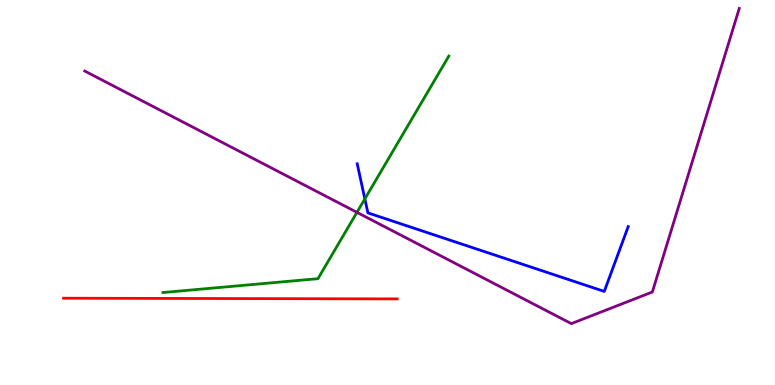[{'lines': ['blue', 'red'], 'intersections': []}, {'lines': ['green', 'red'], 'intersections': []}, {'lines': ['purple', 'red'], 'intersections': []}, {'lines': ['blue', 'green'], 'intersections': [{'x': 4.71, 'y': 4.83}]}, {'lines': ['blue', 'purple'], 'intersections': []}, {'lines': ['green', 'purple'], 'intersections': [{'x': 4.61, 'y': 4.48}]}]